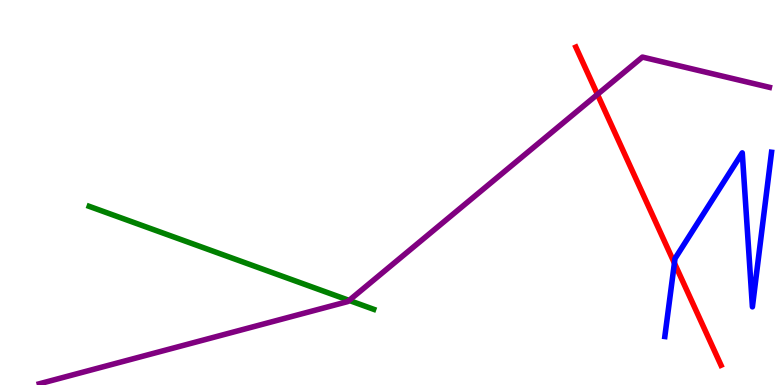[{'lines': ['blue', 'red'], 'intersections': [{'x': 8.7, 'y': 3.17}]}, {'lines': ['green', 'red'], 'intersections': []}, {'lines': ['purple', 'red'], 'intersections': [{'x': 7.71, 'y': 7.55}]}, {'lines': ['blue', 'green'], 'intersections': []}, {'lines': ['blue', 'purple'], 'intersections': []}, {'lines': ['green', 'purple'], 'intersections': [{'x': 4.5, 'y': 2.2}]}]